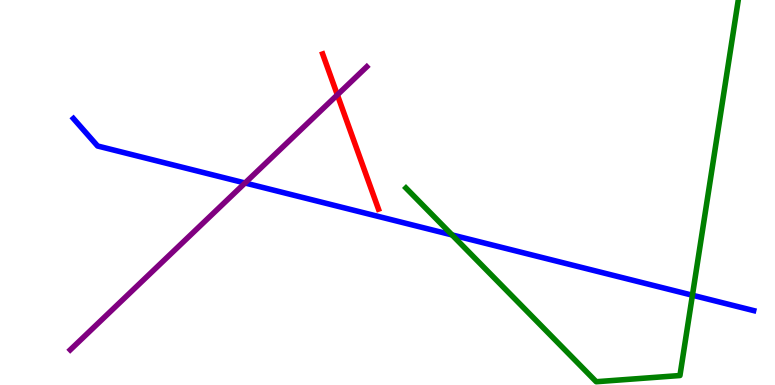[{'lines': ['blue', 'red'], 'intersections': []}, {'lines': ['green', 'red'], 'intersections': []}, {'lines': ['purple', 'red'], 'intersections': [{'x': 4.35, 'y': 7.54}]}, {'lines': ['blue', 'green'], 'intersections': [{'x': 5.83, 'y': 3.9}, {'x': 8.93, 'y': 2.33}]}, {'lines': ['blue', 'purple'], 'intersections': [{'x': 3.16, 'y': 5.25}]}, {'lines': ['green', 'purple'], 'intersections': []}]